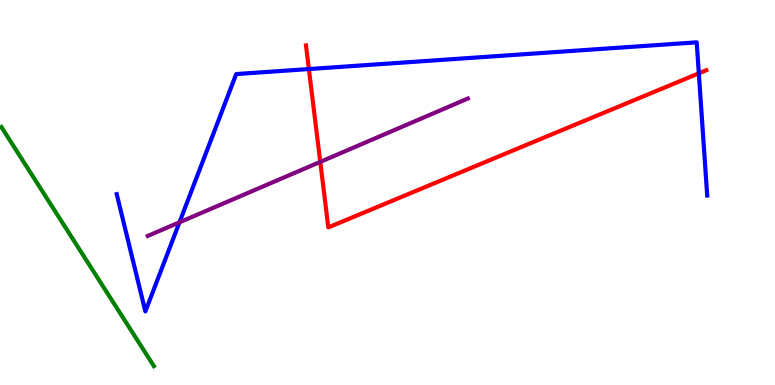[{'lines': ['blue', 'red'], 'intersections': [{'x': 3.99, 'y': 8.21}, {'x': 9.02, 'y': 8.1}]}, {'lines': ['green', 'red'], 'intersections': []}, {'lines': ['purple', 'red'], 'intersections': [{'x': 4.13, 'y': 5.8}]}, {'lines': ['blue', 'green'], 'intersections': []}, {'lines': ['blue', 'purple'], 'intersections': [{'x': 2.32, 'y': 4.23}]}, {'lines': ['green', 'purple'], 'intersections': []}]